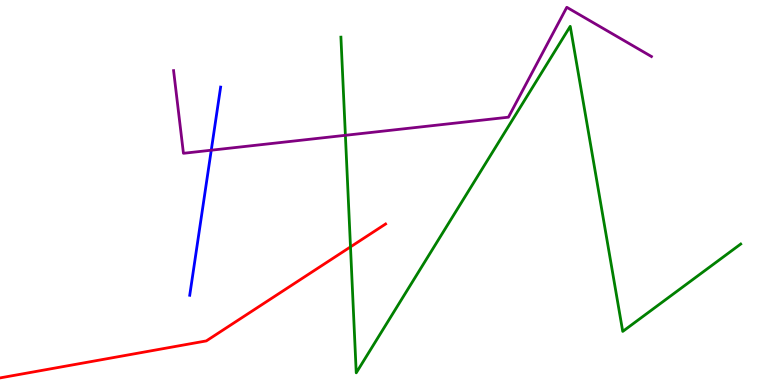[{'lines': ['blue', 'red'], 'intersections': []}, {'lines': ['green', 'red'], 'intersections': [{'x': 4.52, 'y': 3.59}]}, {'lines': ['purple', 'red'], 'intersections': []}, {'lines': ['blue', 'green'], 'intersections': []}, {'lines': ['blue', 'purple'], 'intersections': [{'x': 2.73, 'y': 6.1}]}, {'lines': ['green', 'purple'], 'intersections': [{'x': 4.46, 'y': 6.49}]}]